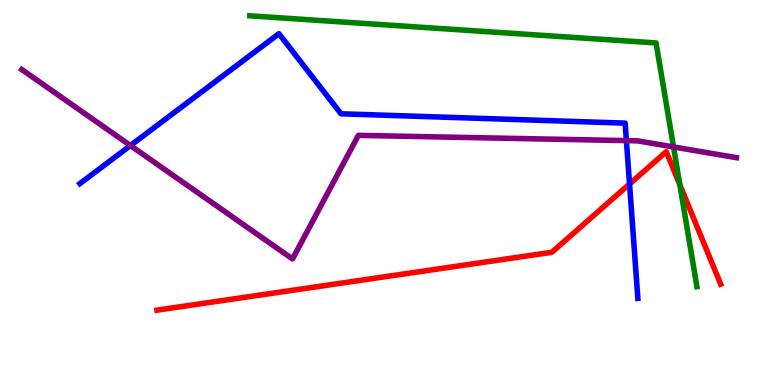[{'lines': ['blue', 'red'], 'intersections': [{'x': 8.12, 'y': 5.22}]}, {'lines': ['green', 'red'], 'intersections': [{'x': 8.77, 'y': 5.2}]}, {'lines': ['purple', 'red'], 'intersections': []}, {'lines': ['blue', 'green'], 'intersections': []}, {'lines': ['blue', 'purple'], 'intersections': [{'x': 1.68, 'y': 6.22}, {'x': 8.08, 'y': 6.35}]}, {'lines': ['green', 'purple'], 'intersections': [{'x': 8.69, 'y': 6.18}]}]